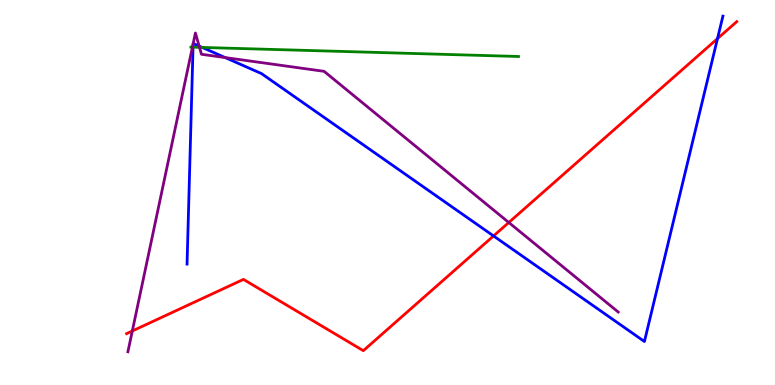[{'lines': ['blue', 'red'], 'intersections': [{'x': 6.37, 'y': 3.87}, {'x': 9.26, 'y': 9.0}]}, {'lines': ['green', 'red'], 'intersections': []}, {'lines': ['purple', 'red'], 'intersections': [{'x': 1.71, 'y': 1.4}, {'x': 6.57, 'y': 4.22}]}, {'lines': ['blue', 'green'], 'intersections': [{'x': 2.49, 'y': 8.77}, {'x': 2.61, 'y': 8.77}]}, {'lines': ['blue', 'purple'], 'intersections': [{'x': 2.49, 'y': 8.86}, {'x': 2.49, 'y': 8.87}, {'x': 2.57, 'y': 8.8}, {'x': 2.91, 'y': 8.5}]}, {'lines': ['green', 'purple'], 'intersections': [{'x': 2.48, 'y': 8.78}, {'x': 2.57, 'y': 8.77}]}]